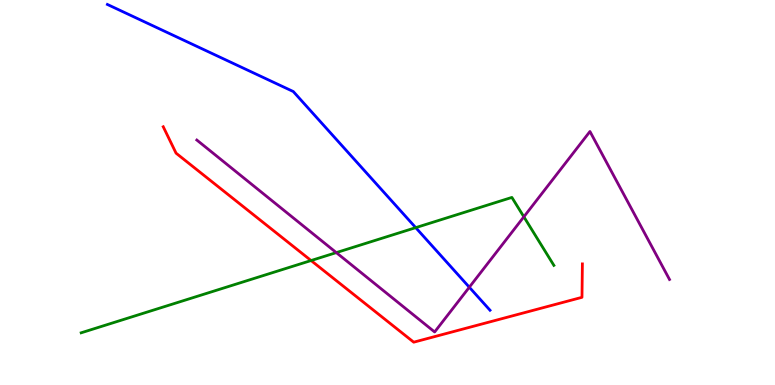[{'lines': ['blue', 'red'], 'intersections': []}, {'lines': ['green', 'red'], 'intersections': [{'x': 4.01, 'y': 3.23}]}, {'lines': ['purple', 'red'], 'intersections': []}, {'lines': ['blue', 'green'], 'intersections': [{'x': 5.36, 'y': 4.09}]}, {'lines': ['blue', 'purple'], 'intersections': [{'x': 6.06, 'y': 2.54}]}, {'lines': ['green', 'purple'], 'intersections': [{'x': 4.34, 'y': 3.44}, {'x': 6.76, 'y': 4.37}]}]